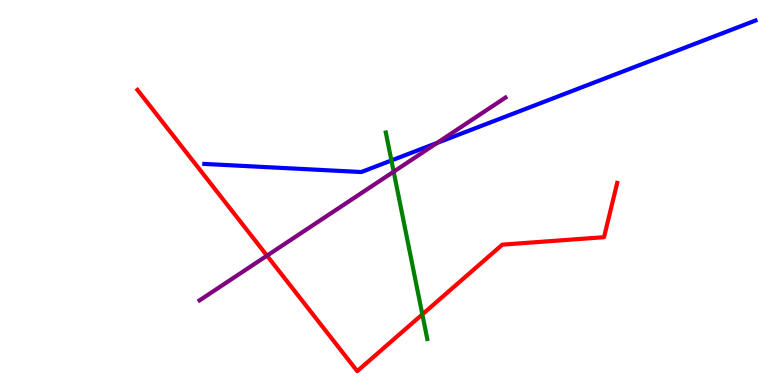[{'lines': ['blue', 'red'], 'intersections': []}, {'lines': ['green', 'red'], 'intersections': [{'x': 5.45, 'y': 1.83}]}, {'lines': ['purple', 'red'], 'intersections': [{'x': 3.45, 'y': 3.36}]}, {'lines': ['blue', 'green'], 'intersections': [{'x': 5.05, 'y': 5.83}]}, {'lines': ['blue', 'purple'], 'intersections': [{'x': 5.64, 'y': 6.29}]}, {'lines': ['green', 'purple'], 'intersections': [{'x': 5.08, 'y': 5.54}]}]